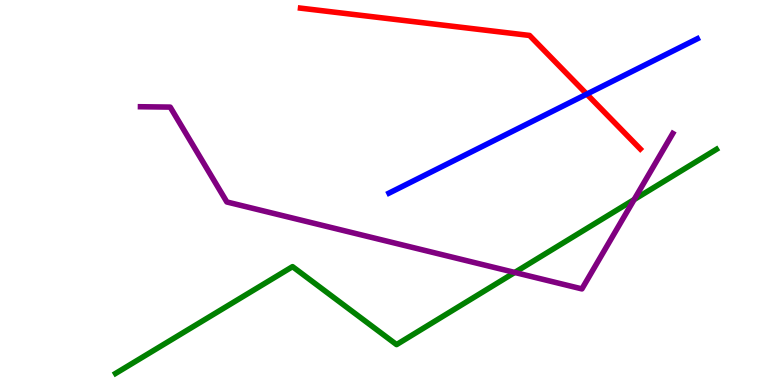[{'lines': ['blue', 'red'], 'intersections': [{'x': 7.57, 'y': 7.56}]}, {'lines': ['green', 'red'], 'intersections': []}, {'lines': ['purple', 'red'], 'intersections': []}, {'lines': ['blue', 'green'], 'intersections': []}, {'lines': ['blue', 'purple'], 'intersections': []}, {'lines': ['green', 'purple'], 'intersections': [{'x': 6.64, 'y': 2.92}, {'x': 8.18, 'y': 4.82}]}]